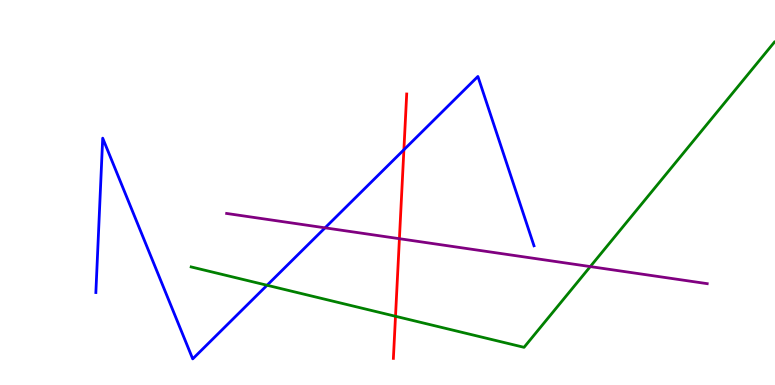[{'lines': ['blue', 'red'], 'intersections': [{'x': 5.21, 'y': 6.11}]}, {'lines': ['green', 'red'], 'intersections': [{'x': 5.1, 'y': 1.78}]}, {'lines': ['purple', 'red'], 'intersections': [{'x': 5.15, 'y': 3.8}]}, {'lines': ['blue', 'green'], 'intersections': [{'x': 3.45, 'y': 2.59}]}, {'lines': ['blue', 'purple'], 'intersections': [{'x': 4.19, 'y': 4.08}]}, {'lines': ['green', 'purple'], 'intersections': [{'x': 7.62, 'y': 3.08}]}]